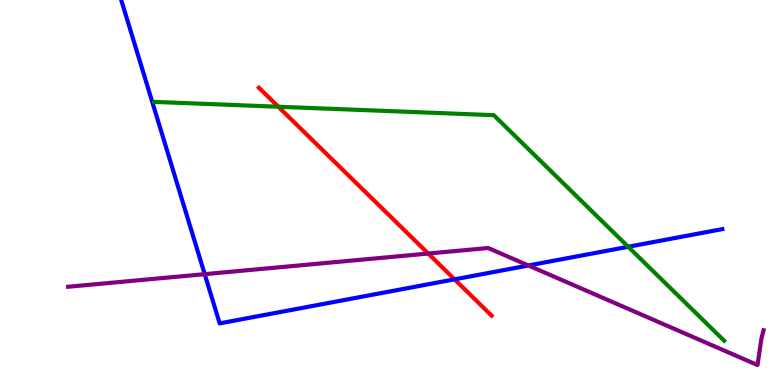[{'lines': ['blue', 'red'], 'intersections': [{'x': 5.87, 'y': 2.74}]}, {'lines': ['green', 'red'], 'intersections': [{'x': 3.59, 'y': 7.23}]}, {'lines': ['purple', 'red'], 'intersections': [{'x': 5.53, 'y': 3.41}]}, {'lines': ['blue', 'green'], 'intersections': [{'x': 8.11, 'y': 3.59}]}, {'lines': ['blue', 'purple'], 'intersections': [{'x': 2.64, 'y': 2.88}, {'x': 6.82, 'y': 3.1}]}, {'lines': ['green', 'purple'], 'intersections': []}]